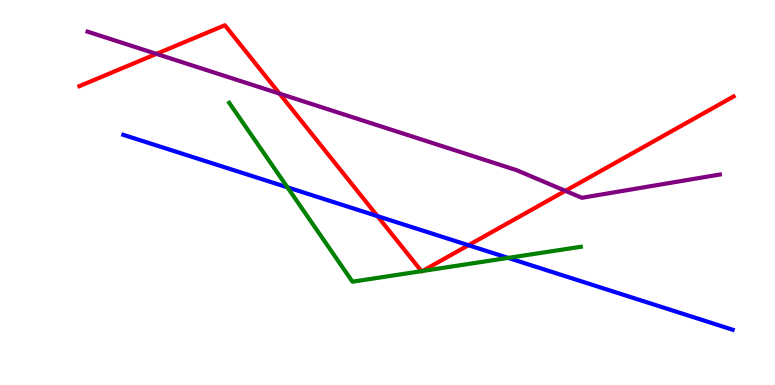[{'lines': ['blue', 'red'], 'intersections': [{'x': 4.87, 'y': 4.39}, {'x': 6.04, 'y': 3.63}]}, {'lines': ['green', 'red'], 'intersections': [{'x': 5.44, 'y': 2.96}, {'x': 5.45, 'y': 2.96}]}, {'lines': ['purple', 'red'], 'intersections': [{'x': 2.02, 'y': 8.6}, {'x': 3.61, 'y': 7.57}, {'x': 7.3, 'y': 5.04}]}, {'lines': ['blue', 'green'], 'intersections': [{'x': 3.71, 'y': 5.13}, {'x': 6.56, 'y': 3.3}]}, {'lines': ['blue', 'purple'], 'intersections': []}, {'lines': ['green', 'purple'], 'intersections': []}]